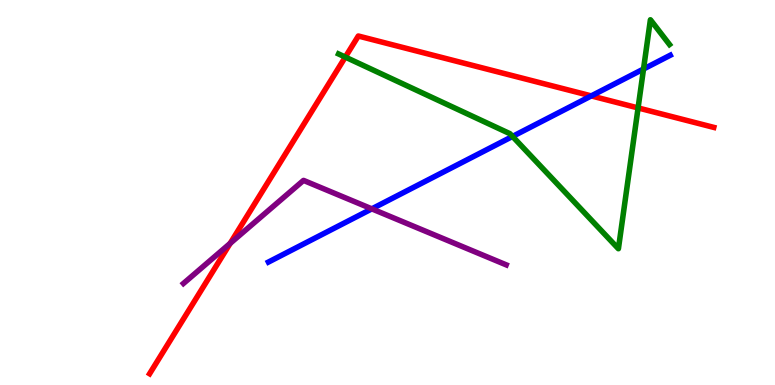[{'lines': ['blue', 'red'], 'intersections': [{'x': 7.63, 'y': 7.51}]}, {'lines': ['green', 'red'], 'intersections': [{'x': 4.46, 'y': 8.52}, {'x': 8.23, 'y': 7.2}]}, {'lines': ['purple', 'red'], 'intersections': [{'x': 2.97, 'y': 3.68}]}, {'lines': ['blue', 'green'], 'intersections': [{'x': 6.61, 'y': 6.46}, {'x': 8.3, 'y': 8.21}]}, {'lines': ['blue', 'purple'], 'intersections': [{'x': 4.8, 'y': 4.58}]}, {'lines': ['green', 'purple'], 'intersections': []}]